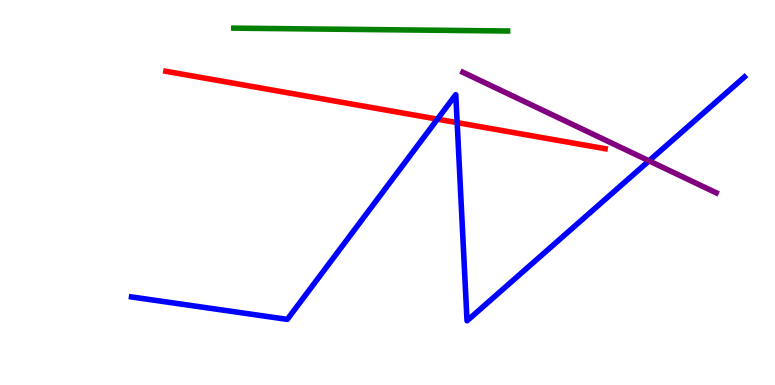[{'lines': ['blue', 'red'], 'intersections': [{'x': 5.64, 'y': 6.91}, {'x': 5.9, 'y': 6.81}]}, {'lines': ['green', 'red'], 'intersections': []}, {'lines': ['purple', 'red'], 'intersections': []}, {'lines': ['blue', 'green'], 'intersections': []}, {'lines': ['blue', 'purple'], 'intersections': [{'x': 8.37, 'y': 5.82}]}, {'lines': ['green', 'purple'], 'intersections': []}]